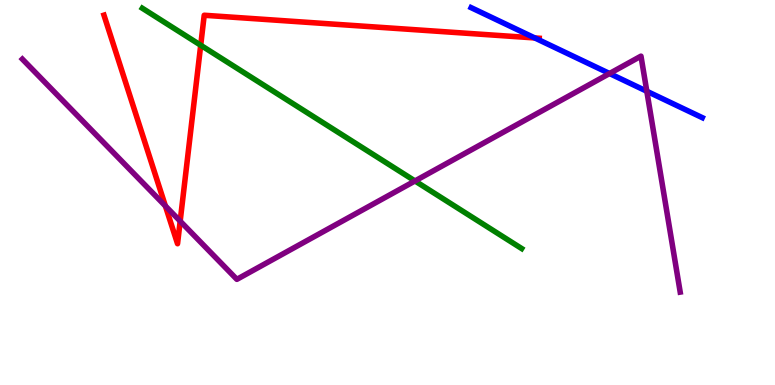[{'lines': ['blue', 'red'], 'intersections': [{'x': 6.9, 'y': 9.01}]}, {'lines': ['green', 'red'], 'intersections': [{'x': 2.59, 'y': 8.83}]}, {'lines': ['purple', 'red'], 'intersections': [{'x': 2.13, 'y': 4.65}, {'x': 2.32, 'y': 4.26}]}, {'lines': ['blue', 'green'], 'intersections': []}, {'lines': ['blue', 'purple'], 'intersections': [{'x': 7.87, 'y': 8.09}, {'x': 8.35, 'y': 7.63}]}, {'lines': ['green', 'purple'], 'intersections': [{'x': 5.35, 'y': 5.3}]}]